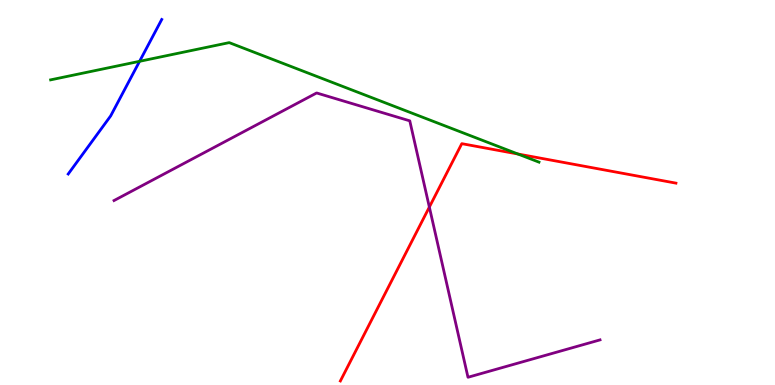[{'lines': ['blue', 'red'], 'intersections': []}, {'lines': ['green', 'red'], 'intersections': [{'x': 6.68, 'y': 6.0}]}, {'lines': ['purple', 'red'], 'intersections': [{'x': 5.54, 'y': 4.62}]}, {'lines': ['blue', 'green'], 'intersections': [{'x': 1.8, 'y': 8.41}]}, {'lines': ['blue', 'purple'], 'intersections': []}, {'lines': ['green', 'purple'], 'intersections': []}]